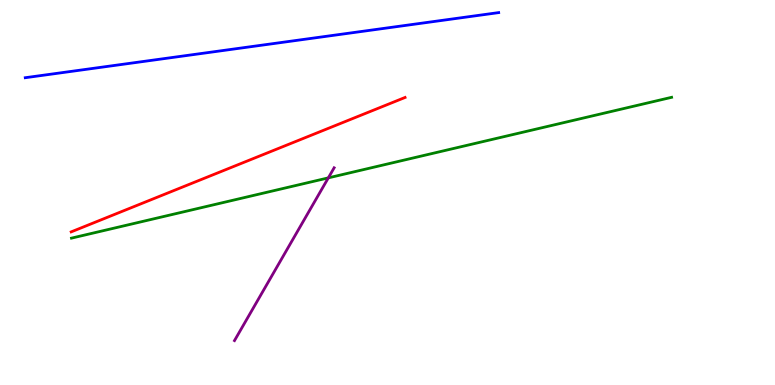[{'lines': ['blue', 'red'], 'intersections': []}, {'lines': ['green', 'red'], 'intersections': []}, {'lines': ['purple', 'red'], 'intersections': []}, {'lines': ['blue', 'green'], 'intersections': []}, {'lines': ['blue', 'purple'], 'intersections': []}, {'lines': ['green', 'purple'], 'intersections': [{'x': 4.24, 'y': 5.38}]}]